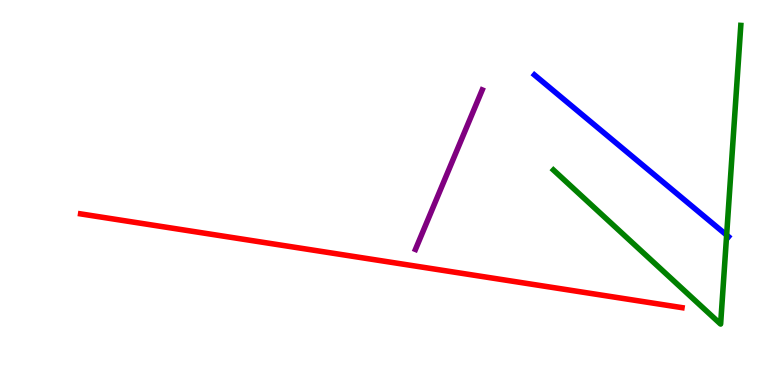[{'lines': ['blue', 'red'], 'intersections': []}, {'lines': ['green', 'red'], 'intersections': []}, {'lines': ['purple', 'red'], 'intersections': []}, {'lines': ['blue', 'green'], 'intersections': [{'x': 9.38, 'y': 3.89}]}, {'lines': ['blue', 'purple'], 'intersections': []}, {'lines': ['green', 'purple'], 'intersections': []}]